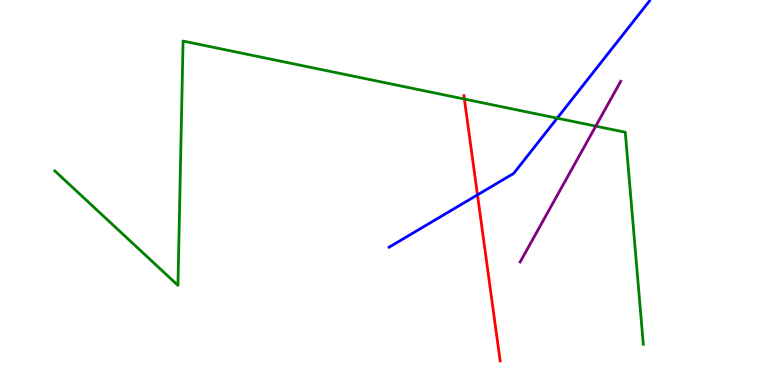[{'lines': ['blue', 'red'], 'intersections': [{'x': 6.16, 'y': 4.94}]}, {'lines': ['green', 'red'], 'intersections': [{'x': 5.99, 'y': 7.43}]}, {'lines': ['purple', 'red'], 'intersections': []}, {'lines': ['blue', 'green'], 'intersections': [{'x': 7.19, 'y': 6.93}]}, {'lines': ['blue', 'purple'], 'intersections': []}, {'lines': ['green', 'purple'], 'intersections': [{'x': 7.69, 'y': 6.72}]}]